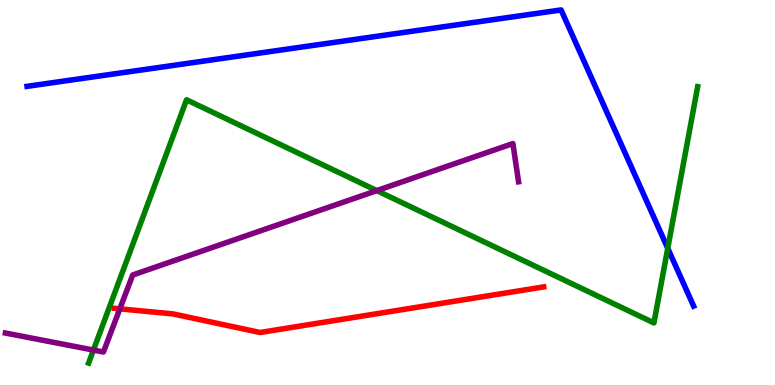[{'lines': ['blue', 'red'], 'intersections': []}, {'lines': ['green', 'red'], 'intersections': []}, {'lines': ['purple', 'red'], 'intersections': [{'x': 1.55, 'y': 1.98}]}, {'lines': ['blue', 'green'], 'intersections': [{'x': 8.62, 'y': 3.55}]}, {'lines': ['blue', 'purple'], 'intersections': []}, {'lines': ['green', 'purple'], 'intersections': [{'x': 1.21, 'y': 0.907}, {'x': 4.86, 'y': 5.05}]}]